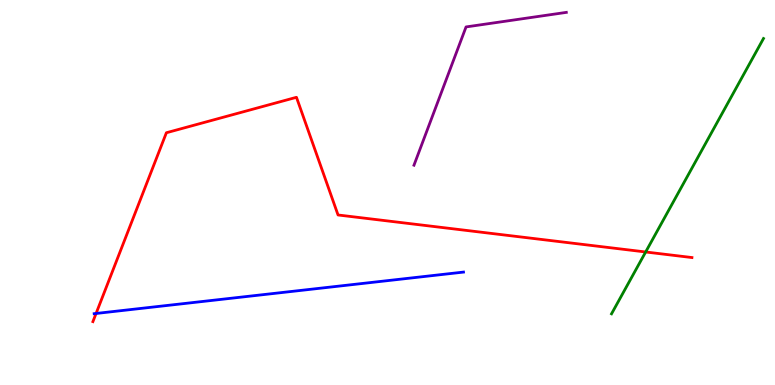[{'lines': ['blue', 'red'], 'intersections': [{'x': 1.24, 'y': 1.86}]}, {'lines': ['green', 'red'], 'intersections': [{'x': 8.33, 'y': 3.46}]}, {'lines': ['purple', 'red'], 'intersections': []}, {'lines': ['blue', 'green'], 'intersections': []}, {'lines': ['blue', 'purple'], 'intersections': []}, {'lines': ['green', 'purple'], 'intersections': []}]